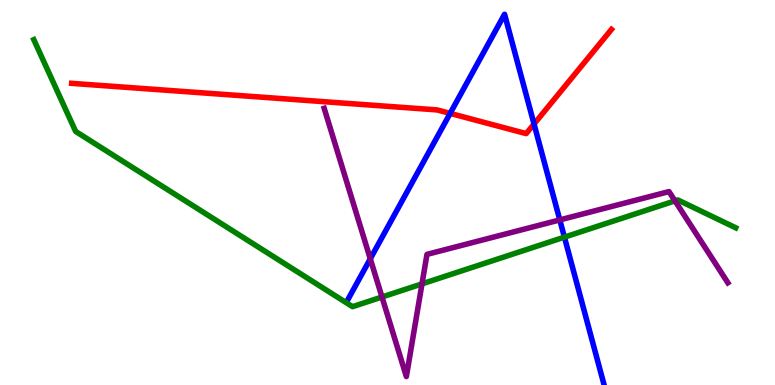[{'lines': ['blue', 'red'], 'intersections': [{'x': 5.81, 'y': 7.06}, {'x': 6.89, 'y': 6.78}]}, {'lines': ['green', 'red'], 'intersections': []}, {'lines': ['purple', 'red'], 'intersections': []}, {'lines': ['blue', 'green'], 'intersections': [{'x': 7.28, 'y': 3.84}]}, {'lines': ['blue', 'purple'], 'intersections': [{'x': 4.78, 'y': 3.28}, {'x': 7.22, 'y': 4.29}]}, {'lines': ['green', 'purple'], 'intersections': [{'x': 4.93, 'y': 2.29}, {'x': 5.45, 'y': 2.63}, {'x': 8.71, 'y': 4.78}]}]